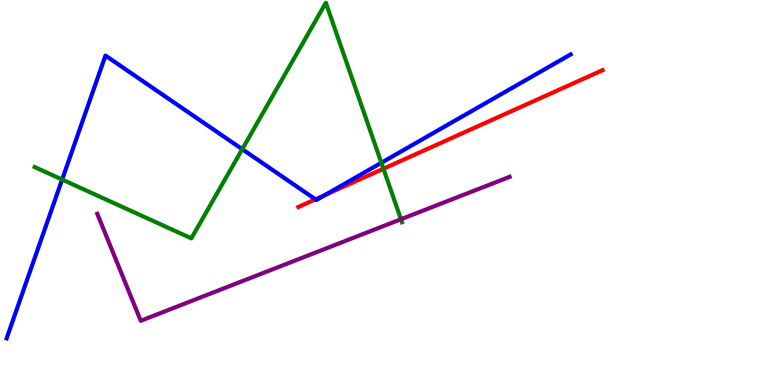[{'lines': ['blue', 'red'], 'intersections': [{'x': 4.07, 'y': 4.82}, {'x': 4.2, 'y': 4.94}]}, {'lines': ['green', 'red'], 'intersections': [{'x': 4.95, 'y': 5.62}]}, {'lines': ['purple', 'red'], 'intersections': []}, {'lines': ['blue', 'green'], 'intersections': [{'x': 0.802, 'y': 5.34}, {'x': 3.13, 'y': 6.12}, {'x': 4.92, 'y': 5.77}]}, {'lines': ['blue', 'purple'], 'intersections': []}, {'lines': ['green', 'purple'], 'intersections': [{'x': 5.17, 'y': 4.31}]}]